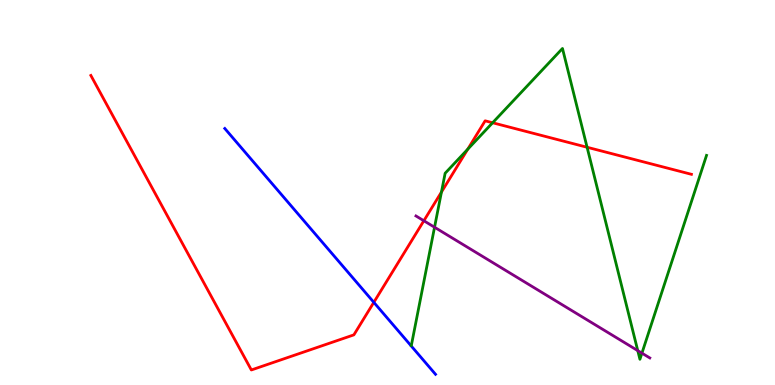[{'lines': ['blue', 'red'], 'intersections': [{'x': 4.82, 'y': 2.15}]}, {'lines': ['green', 'red'], 'intersections': [{'x': 5.7, 'y': 5.01}, {'x': 6.03, 'y': 6.12}, {'x': 6.36, 'y': 6.81}, {'x': 7.58, 'y': 6.18}]}, {'lines': ['purple', 'red'], 'intersections': [{'x': 5.47, 'y': 4.27}]}, {'lines': ['blue', 'green'], 'intersections': []}, {'lines': ['blue', 'purple'], 'intersections': []}, {'lines': ['green', 'purple'], 'intersections': [{'x': 5.61, 'y': 4.1}, {'x': 8.23, 'y': 0.893}, {'x': 8.28, 'y': 0.827}]}]